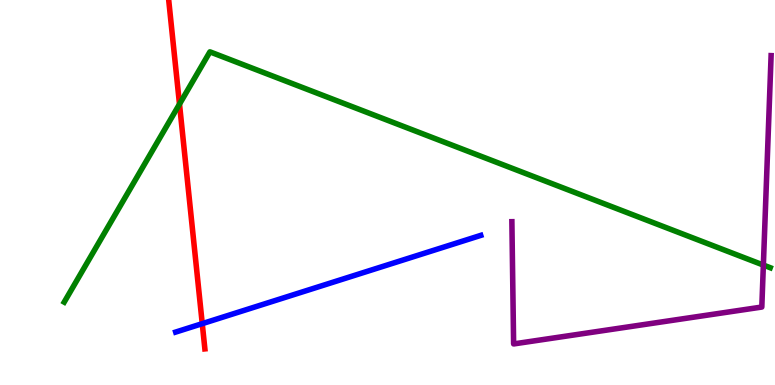[{'lines': ['blue', 'red'], 'intersections': [{'x': 2.61, 'y': 1.59}]}, {'lines': ['green', 'red'], 'intersections': [{'x': 2.32, 'y': 7.3}]}, {'lines': ['purple', 'red'], 'intersections': []}, {'lines': ['blue', 'green'], 'intersections': []}, {'lines': ['blue', 'purple'], 'intersections': []}, {'lines': ['green', 'purple'], 'intersections': [{'x': 9.85, 'y': 3.12}]}]